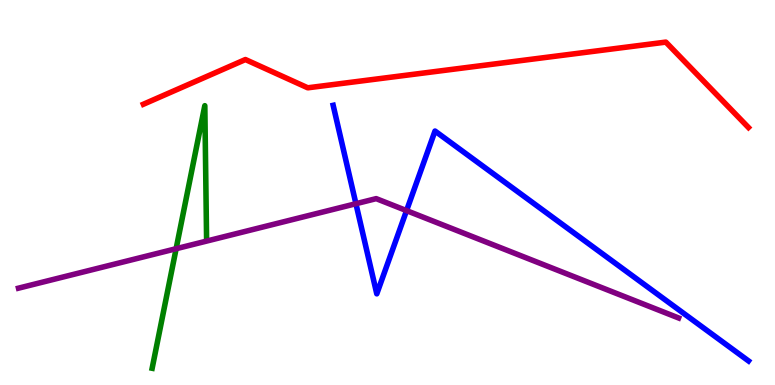[{'lines': ['blue', 'red'], 'intersections': []}, {'lines': ['green', 'red'], 'intersections': []}, {'lines': ['purple', 'red'], 'intersections': []}, {'lines': ['blue', 'green'], 'intersections': []}, {'lines': ['blue', 'purple'], 'intersections': [{'x': 4.59, 'y': 4.71}, {'x': 5.25, 'y': 4.53}]}, {'lines': ['green', 'purple'], 'intersections': [{'x': 2.27, 'y': 3.54}]}]